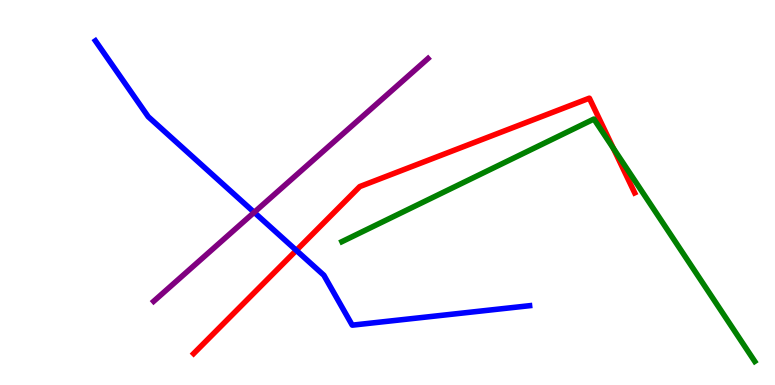[{'lines': ['blue', 'red'], 'intersections': [{'x': 3.82, 'y': 3.5}]}, {'lines': ['green', 'red'], 'intersections': [{'x': 7.91, 'y': 6.15}]}, {'lines': ['purple', 'red'], 'intersections': []}, {'lines': ['blue', 'green'], 'intersections': []}, {'lines': ['blue', 'purple'], 'intersections': [{'x': 3.28, 'y': 4.48}]}, {'lines': ['green', 'purple'], 'intersections': []}]